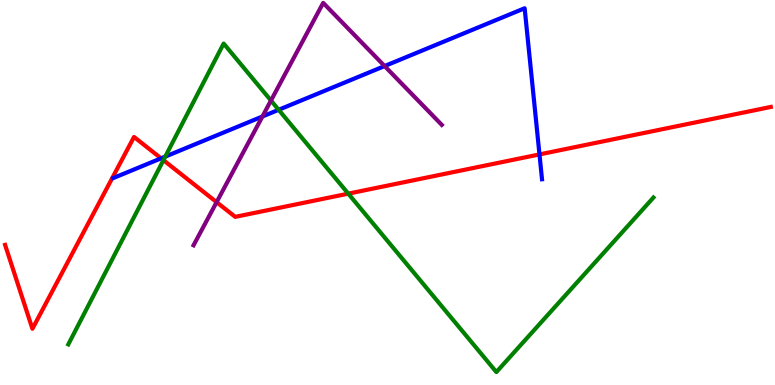[{'lines': ['blue', 'red'], 'intersections': [{'x': 2.08, 'y': 5.89}, {'x': 6.96, 'y': 5.99}]}, {'lines': ['green', 'red'], 'intersections': [{'x': 2.11, 'y': 5.84}, {'x': 4.49, 'y': 4.97}]}, {'lines': ['purple', 'red'], 'intersections': [{'x': 2.79, 'y': 4.75}]}, {'lines': ['blue', 'green'], 'intersections': [{'x': 2.13, 'y': 5.93}, {'x': 3.6, 'y': 7.15}]}, {'lines': ['blue', 'purple'], 'intersections': [{'x': 3.39, 'y': 6.97}, {'x': 4.96, 'y': 8.28}]}, {'lines': ['green', 'purple'], 'intersections': [{'x': 3.5, 'y': 7.39}]}]